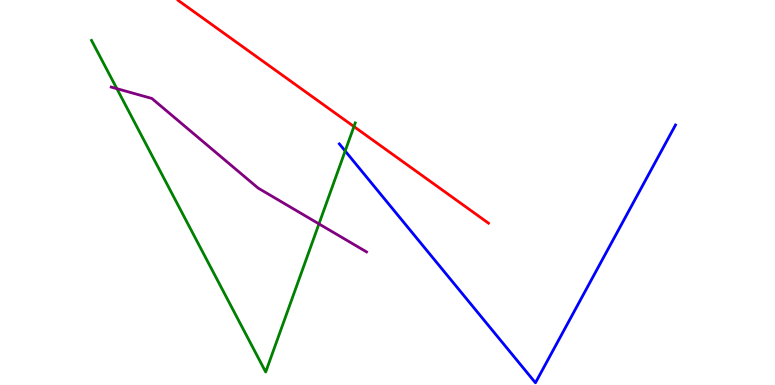[{'lines': ['blue', 'red'], 'intersections': []}, {'lines': ['green', 'red'], 'intersections': [{'x': 4.57, 'y': 6.71}]}, {'lines': ['purple', 'red'], 'intersections': []}, {'lines': ['blue', 'green'], 'intersections': [{'x': 4.45, 'y': 6.08}]}, {'lines': ['blue', 'purple'], 'intersections': []}, {'lines': ['green', 'purple'], 'intersections': [{'x': 1.51, 'y': 7.7}, {'x': 4.12, 'y': 4.18}]}]